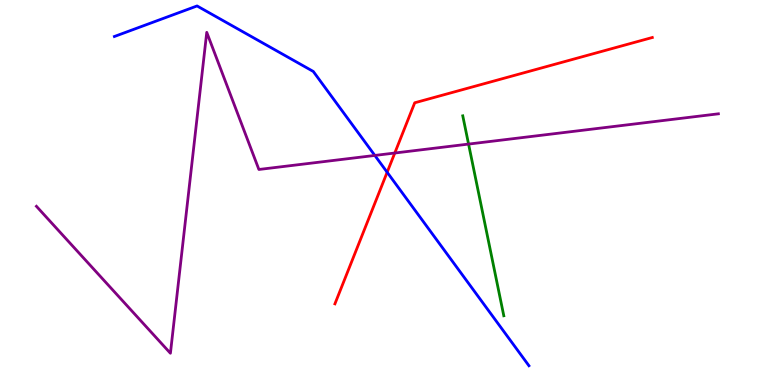[{'lines': ['blue', 'red'], 'intersections': [{'x': 5.0, 'y': 5.53}]}, {'lines': ['green', 'red'], 'intersections': []}, {'lines': ['purple', 'red'], 'intersections': [{'x': 5.09, 'y': 6.03}]}, {'lines': ['blue', 'green'], 'intersections': []}, {'lines': ['blue', 'purple'], 'intersections': [{'x': 4.84, 'y': 5.96}]}, {'lines': ['green', 'purple'], 'intersections': [{'x': 6.05, 'y': 6.26}]}]